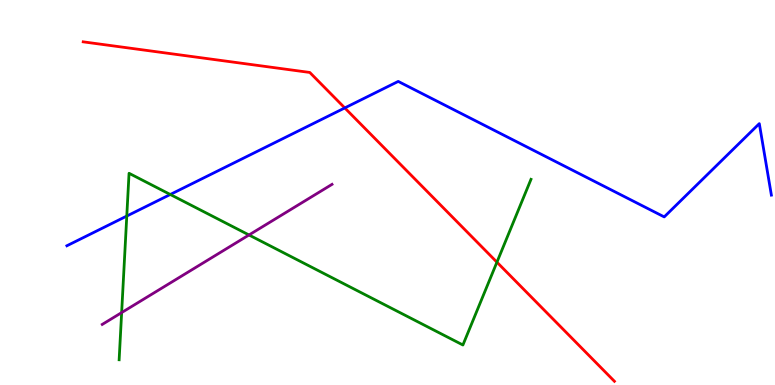[{'lines': ['blue', 'red'], 'intersections': [{'x': 4.45, 'y': 7.2}]}, {'lines': ['green', 'red'], 'intersections': [{'x': 6.41, 'y': 3.19}]}, {'lines': ['purple', 'red'], 'intersections': []}, {'lines': ['blue', 'green'], 'intersections': [{'x': 1.64, 'y': 4.39}, {'x': 2.2, 'y': 4.95}]}, {'lines': ['blue', 'purple'], 'intersections': []}, {'lines': ['green', 'purple'], 'intersections': [{'x': 1.57, 'y': 1.88}, {'x': 3.21, 'y': 3.9}]}]